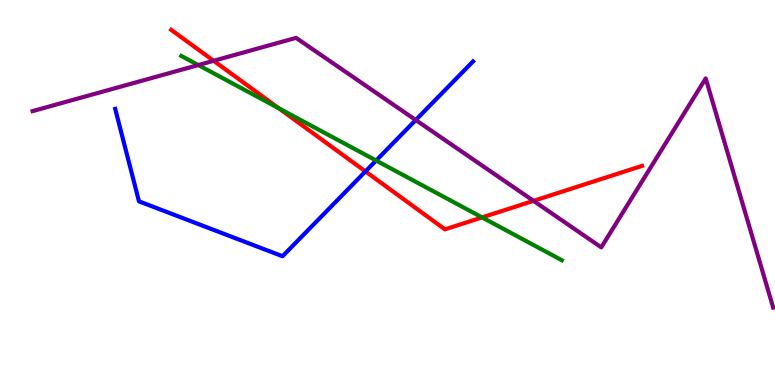[{'lines': ['blue', 'red'], 'intersections': [{'x': 4.72, 'y': 5.55}]}, {'lines': ['green', 'red'], 'intersections': [{'x': 3.6, 'y': 7.19}, {'x': 6.22, 'y': 4.35}]}, {'lines': ['purple', 'red'], 'intersections': [{'x': 2.76, 'y': 8.42}, {'x': 6.88, 'y': 4.78}]}, {'lines': ['blue', 'green'], 'intersections': [{'x': 4.85, 'y': 5.83}]}, {'lines': ['blue', 'purple'], 'intersections': [{'x': 5.36, 'y': 6.88}]}, {'lines': ['green', 'purple'], 'intersections': [{'x': 2.56, 'y': 8.31}]}]